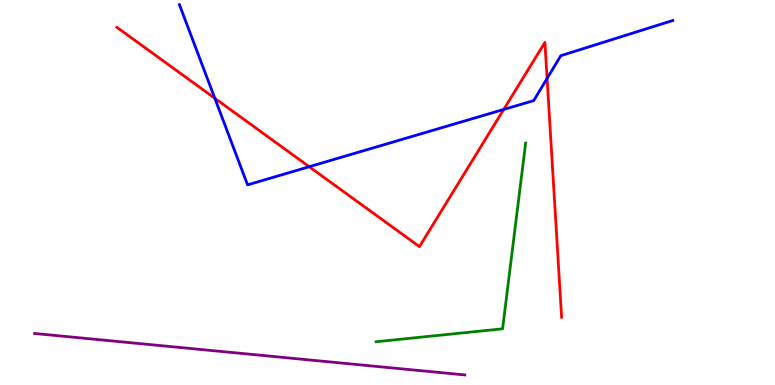[{'lines': ['blue', 'red'], 'intersections': [{'x': 2.77, 'y': 7.45}, {'x': 3.99, 'y': 5.67}, {'x': 6.5, 'y': 7.16}, {'x': 7.06, 'y': 7.96}]}, {'lines': ['green', 'red'], 'intersections': []}, {'lines': ['purple', 'red'], 'intersections': []}, {'lines': ['blue', 'green'], 'intersections': []}, {'lines': ['blue', 'purple'], 'intersections': []}, {'lines': ['green', 'purple'], 'intersections': []}]